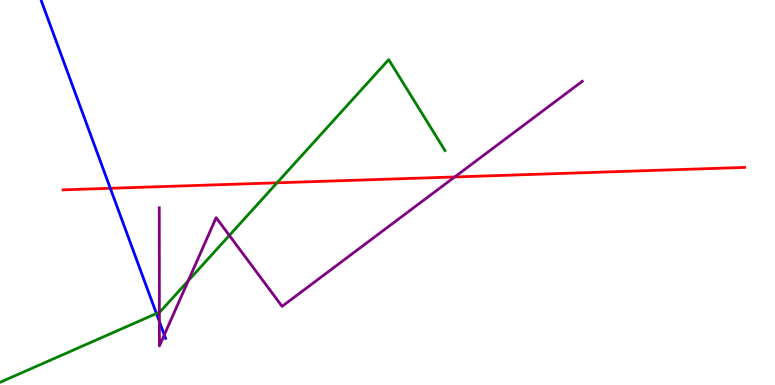[{'lines': ['blue', 'red'], 'intersections': [{'x': 1.42, 'y': 5.11}]}, {'lines': ['green', 'red'], 'intersections': [{'x': 3.57, 'y': 5.25}]}, {'lines': ['purple', 'red'], 'intersections': [{'x': 5.87, 'y': 5.4}]}, {'lines': ['blue', 'green'], 'intersections': [{'x': 2.02, 'y': 1.86}]}, {'lines': ['blue', 'purple'], 'intersections': [{'x': 2.06, 'y': 1.65}, {'x': 2.12, 'y': 1.3}]}, {'lines': ['green', 'purple'], 'intersections': [{'x': 2.06, 'y': 1.89}, {'x': 2.43, 'y': 2.71}, {'x': 2.96, 'y': 3.89}]}]